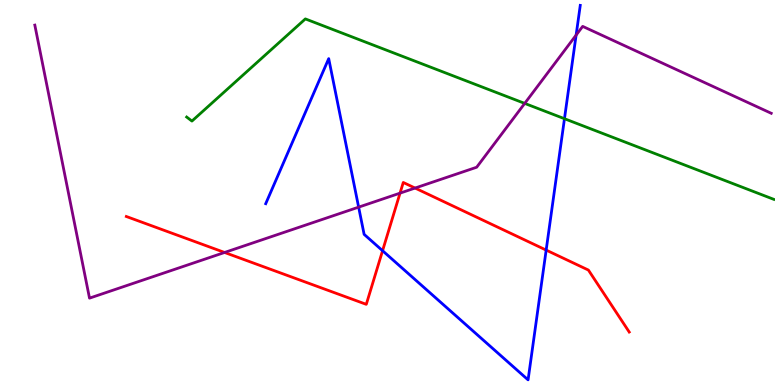[{'lines': ['blue', 'red'], 'intersections': [{'x': 4.94, 'y': 3.49}, {'x': 7.05, 'y': 3.5}]}, {'lines': ['green', 'red'], 'intersections': []}, {'lines': ['purple', 'red'], 'intersections': [{'x': 2.9, 'y': 3.44}, {'x': 5.16, 'y': 4.98}, {'x': 5.36, 'y': 5.12}]}, {'lines': ['blue', 'green'], 'intersections': [{'x': 7.28, 'y': 6.92}]}, {'lines': ['blue', 'purple'], 'intersections': [{'x': 4.63, 'y': 4.62}, {'x': 7.43, 'y': 9.09}]}, {'lines': ['green', 'purple'], 'intersections': [{'x': 6.77, 'y': 7.31}]}]